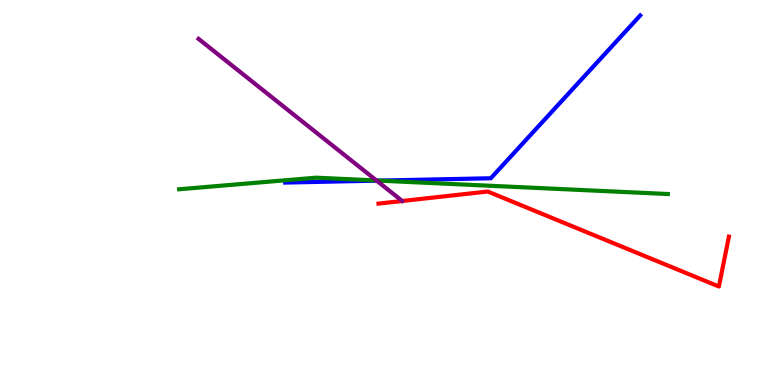[{'lines': ['blue', 'red'], 'intersections': []}, {'lines': ['green', 'red'], 'intersections': []}, {'lines': ['purple', 'red'], 'intersections': []}, {'lines': ['blue', 'green'], 'intersections': [{'x': 4.89, 'y': 5.31}]}, {'lines': ['blue', 'purple'], 'intersections': [{'x': 4.86, 'y': 5.31}]}, {'lines': ['green', 'purple'], 'intersections': [{'x': 4.86, 'y': 5.31}]}]